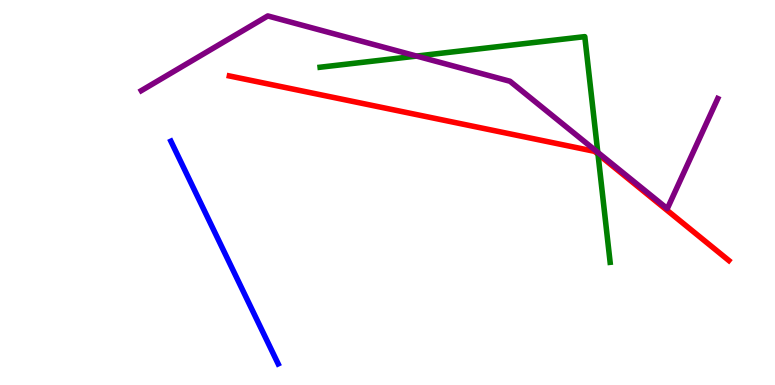[{'lines': ['blue', 'red'], 'intersections': []}, {'lines': ['green', 'red'], 'intersections': [{'x': 7.72, 'y': 6.0}]}, {'lines': ['purple', 'red'], 'intersections': []}, {'lines': ['blue', 'green'], 'intersections': []}, {'lines': ['blue', 'purple'], 'intersections': []}, {'lines': ['green', 'purple'], 'intersections': [{'x': 5.38, 'y': 8.54}, {'x': 7.71, 'y': 6.04}]}]